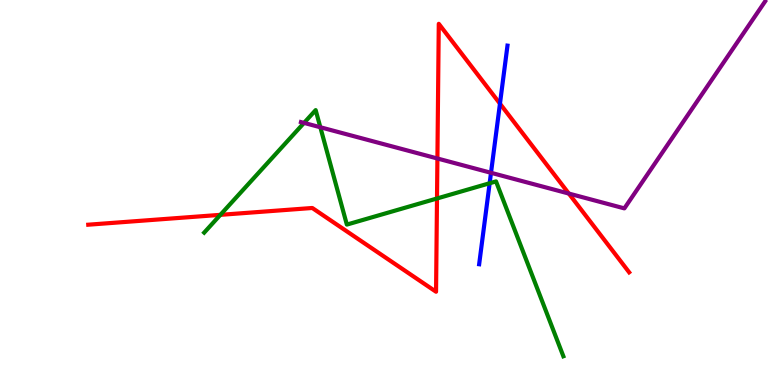[{'lines': ['blue', 'red'], 'intersections': [{'x': 6.45, 'y': 7.31}]}, {'lines': ['green', 'red'], 'intersections': [{'x': 2.84, 'y': 4.42}, {'x': 5.64, 'y': 4.84}]}, {'lines': ['purple', 'red'], 'intersections': [{'x': 5.64, 'y': 5.88}, {'x': 7.34, 'y': 4.97}]}, {'lines': ['blue', 'green'], 'intersections': [{'x': 6.32, 'y': 5.24}]}, {'lines': ['blue', 'purple'], 'intersections': [{'x': 6.34, 'y': 5.51}]}, {'lines': ['green', 'purple'], 'intersections': [{'x': 3.92, 'y': 6.81}, {'x': 4.13, 'y': 6.69}]}]